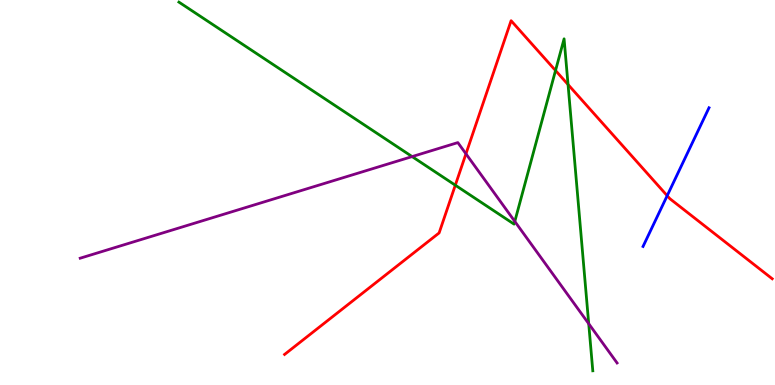[{'lines': ['blue', 'red'], 'intersections': [{'x': 8.61, 'y': 4.92}]}, {'lines': ['green', 'red'], 'intersections': [{'x': 5.87, 'y': 5.19}, {'x': 7.17, 'y': 8.17}, {'x': 7.33, 'y': 7.8}]}, {'lines': ['purple', 'red'], 'intersections': [{'x': 6.01, 'y': 6.0}]}, {'lines': ['blue', 'green'], 'intersections': []}, {'lines': ['blue', 'purple'], 'intersections': []}, {'lines': ['green', 'purple'], 'intersections': [{'x': 5.32, 'y': 5.93}, {'x': 6.64, 'y': 4.25}, {'x': 7.6, 'y': 1.59}]}]